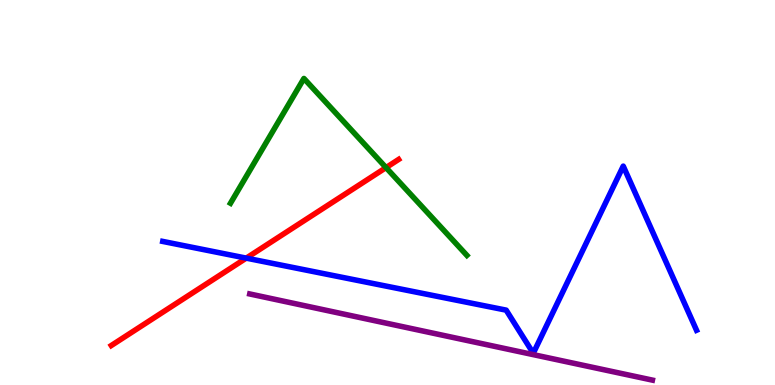[{'lines': ['blue', 'red'], 'intersections': [{'x': 3.18, 'y': 3.3}]}, {'lines': ['green', 'red'], 'intersections': [{'x': 4.98, 'y': 5.65}]}, {'lines': ['purple', 'red'], 'intersections': []}, {'lines': ['blue', 'green'], 'intersections': []}, {'lines': ['blue', 'purple'], 'intersections': []}, {'lines': ['green', 'purple'], 'intersections': []}]